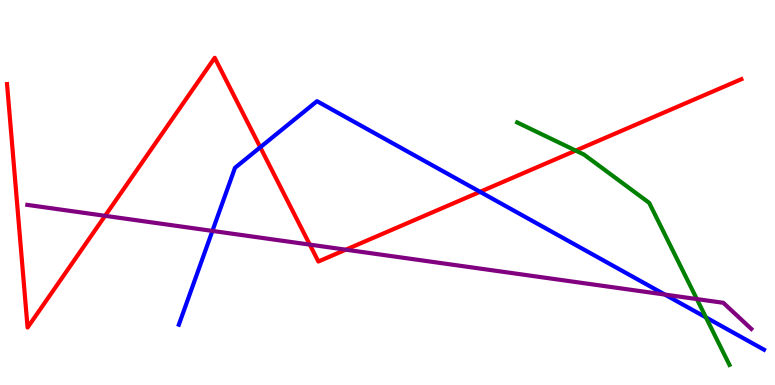[{'lines': ['blue', 'red'], 'intersections': [{'x': 3.36, 'y': 6.17}, {'x': 6.19, 'y': 5.02}]}, {'lines': ['green', 'red'], 'intersections': [{'x': 7.43, 'y': 6.09}]}, {'lines': ['purple', 'red'], 'intersections': [{'x': 1.36, 'y': 4.39}, {'x': 4.0, 'y': 3.65}, {'x': 4.46, 'y': 3.51}]}, {'lines': ['blue', 'green'], 'intersections': [{'x': 9.11, 'y': 1.76}]}, {'lines': ['blue', 'purple'], 'intersections': [{'x': 2.74, 'y': 4.0}, {'x': 8.58, 'y': 2.35}]}, {'lines': ['green', 'purple'], 'intersections': [{'x': 8.99, 'y': 2.23}]}]